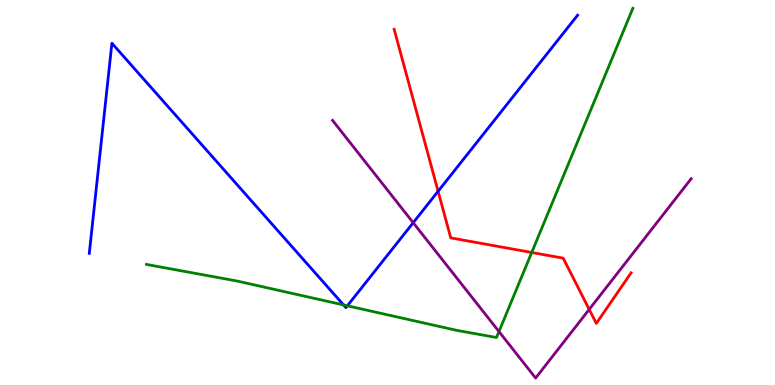[{'lines': ['blue', 'red'], 'intersections': [{'x': 5.65, 'y': 5.03}]}, {'lines': ['green', 'red'], 'intersections': [{'x': 6.86, 'y': 3.44}]}, {'lines': ['purple', 'red'], 'intersections': [{'x': 7.6, 'y': 1.96}]}, {'lines': ['blue', 'green'], 'intersections': [{'x': 4.43, 'y': 2.08}, {'x': 4.48, 'y': 2.06}]}, {'lines': ['blue', 'purple'], 'intersections': [{'x': 5.33, 'y': 4.22}]}, {'lines': ['green', 'purple'], 'intersections': [{'x': 6.44, 'y': 1.39}]}]